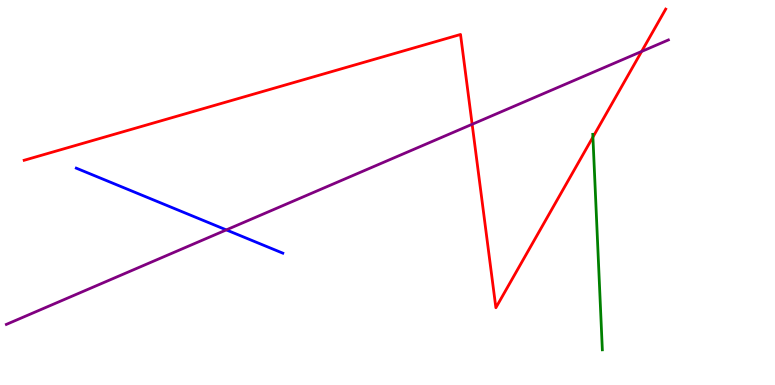[{'lines': ['blue', 'red'], 'intersections': []}, {'lines': ['green', 'red'], 'intersections': [{'x': 7.65, 'y': 6.44}]}, {'lines': ['purple', 'red'], 'intersections': [{'x': 6.09, 'y': 6.77}, {'x': 8.28, 'y': 8.66}]}, {'lines': ['blue', 'green'], 'intersections': []}, {'lines': ['blue', 'purple'], 'intersections': [{'x': 2.92, 'y': 4.03}]}, {'lines': ['green', 'purple'], 'intersections': []}]